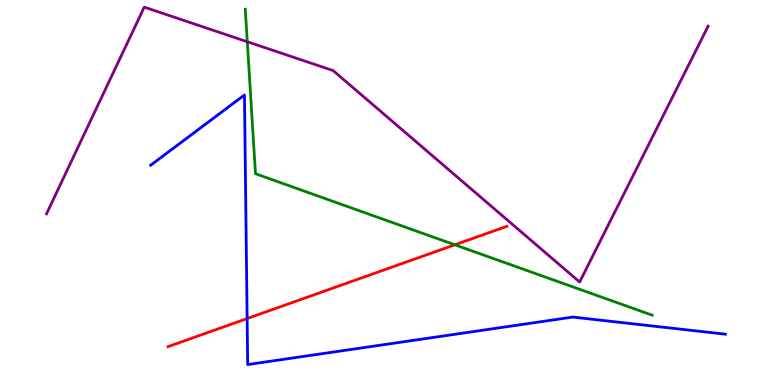[{'lines': ['blue', 'red'], 'intersections': [{'x': 3.19, 'y': 1.73}]}, {'lines': ['green', 'red'], 'intersections': [{'x': 5.87, 'y': 3.64}]}, {'lines': ['purple', 'red'], 'intersections': []}, {'lines': ['blue', 'green'], 'intersections': []}, {'lines': ['blue', 'purple'], 'intersections': []}, {'lines': ['green', 'purple'], 'intersections': [{'x': 3.19, 'y': 8.92}]}]